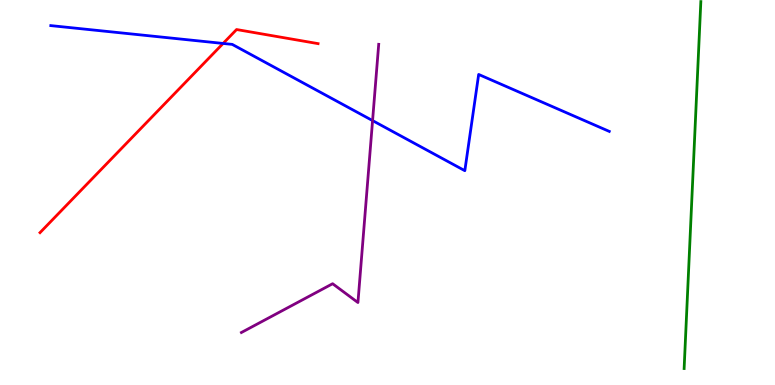[{'lines': ['blue', 'red'], 'intersections': [{'x': 2.88, 'y': 8.87}]}, {'lines': ['green', 'red'], 'intersections': []}, {'lines': ['purple', 'red'], 'intersections': []}, {'lines': ['blue', 'green'], 'intersections': []}, {'lines': ['blue', 'purple'], 'intersections': [{'x': 4.81, 'y': 6.87}]}, {'lines': ['green', 'purple'], 'intersections': []}]